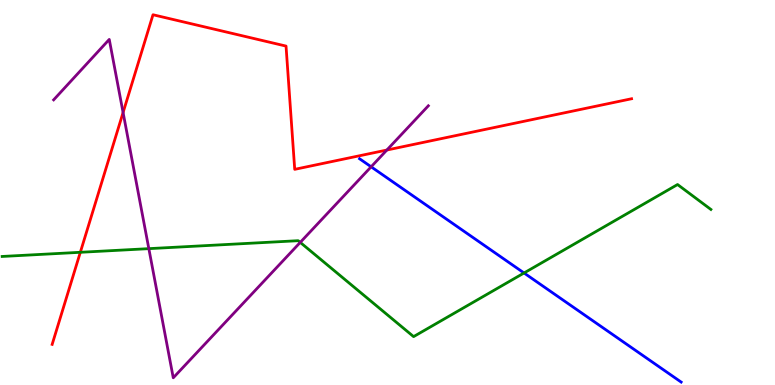[{'lines': ['blue', 'red'], 'intersections': []}, {'lines': ['green', 'red'], 'intersections': [{'x': 1.04, 'y': 3.45}]}, {'lines': ['purple', 'red'], 'intersections': [{'x': 1.59, 'y': 7.08}, {'x': 4.99, 'y': 6.1}]}, {'lines': ['blue', 'green'], 'intersections': [{'x': 6.76, 'y': 2.91}]}, {'lines': ['blue', 'purple'], 'intersections': [{'x': 4.79, 'y': 5.67}]}, {'lines': ['green', 'purple'], 'intersections': [{'x': 1.92, 'y': 3.54}, {'x': 3.87, 'y': 3.7}]}]